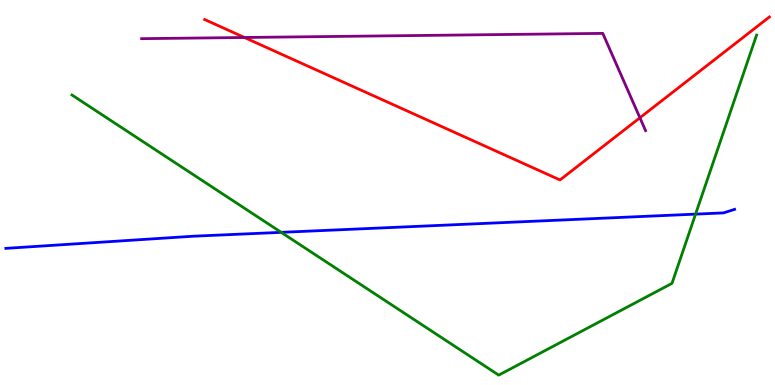[{'lines': ['blue', 'red'], 'intersections': []}, {'lines': ['green', 'red'], 'intersections': []}, {'lines': ['purple', 'red'], 'intersections': [{'x': 3.15, 'y': 9.03}, {'x': 8.26, 'y': 6.94}]}, {'lines': ['blue', 'green'], 'intersections': [{'x': 3.63, 'y': 3.97}, {'x': 8.98, 'y': 4.44}]}, {'lines': ['blue', 'purple'], 'intersections': []}, {'lines': ['green', 'purple'], 'intersections': []}]